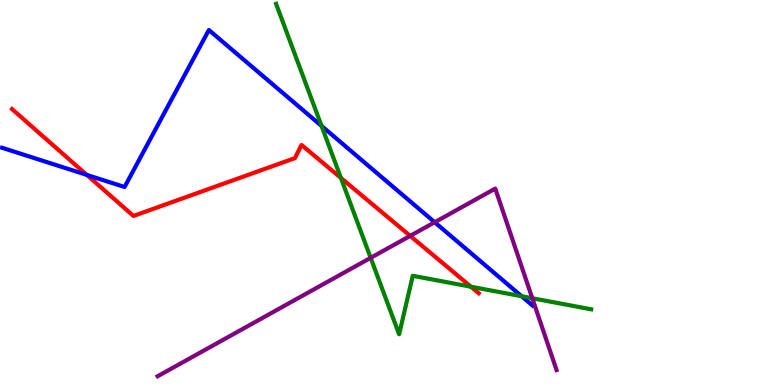[{'lines': ['blue', 'red'], 'intersections': [{'x': 1.12, 'y': 5.46}]}, {'lines': ['green', 'red'], 'intersections': [{'x': 4.4, 'y': 5.38}, {'x': 6.08, 'y': 2.55}]}, {'lines': ['purple', 'red'], 'intersections': [{'x': 5.29, 'y': 3.87}]}, {'lines': ['blue', 'green'], 'intersections': [{'x': 4.15, 'y': 6.73}, {'x': 6.73, 'y': 2.31}]}, {'lines': ['blue', 'purple'], 'intersections': [{'x': 5.61, 'y': 4.23}]}, {'lines': ['green', 'purple'], 'intersections': [{'x': 4.78, 'y': 3.3}, {'x': 6.87, 'y': 2.25}]}]